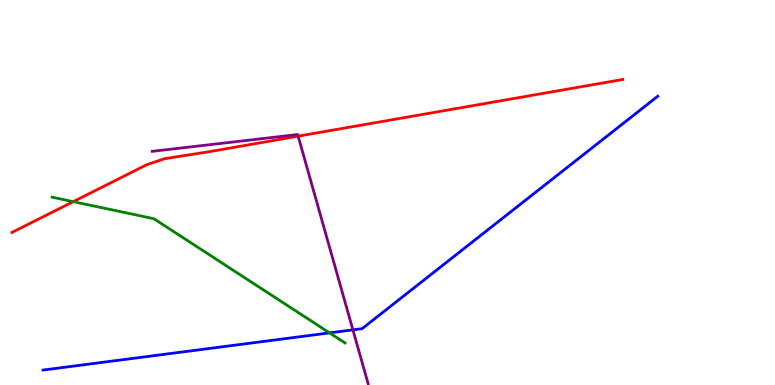[{'lines': ['blue', 'red'], 'intersections': []}, {'lines': ['green', 'red'], 'intersections': [{'x': 0.945, 'y': 4.76}]}, {'lines': ['purple', 'red'], 'intersections': [{'x': 3.85, 'y': 6.46}]}, {'lines': ['blue', 'green'], 'intersections': [{'x': 4.25, 'y': 1.35}]}, {'lines': ['blue', 'purple'], 'intersections': [{'x': 4.55, 'y': 1.43}]}, {'lines': ['green', 'purple'], 'intersections': []}]